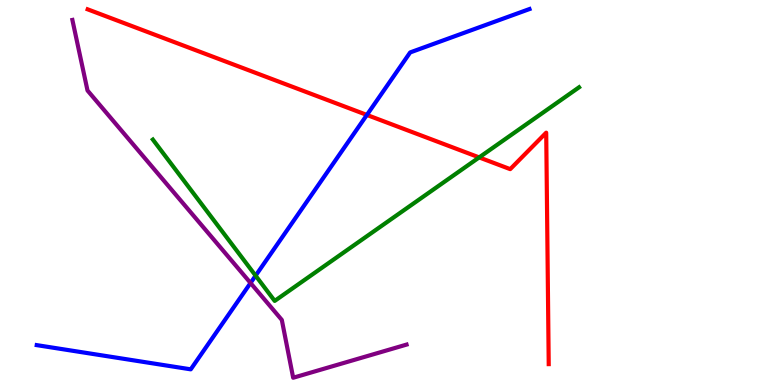[{'lines': ['blue', 'red'], 'intersections': [{'x': 4.73, 'y': 7.01}]}, {'lines': ['green', 'red'], 'intersections': [{'x': 6.18, 'y': 5.91}]}, {'lines': ['purple', 'red'], 'intersections': []}, {'lines': ['blue', 'green'], 'intersections': [{'x': 3.3, 'y': 2.84}]}, {'lines': ['blue', 'purple'], 'intersections': [{'x': 3.23, 'y': 2.65}]}, {'lines': ['green', 'purple'], 'intersections': []}]